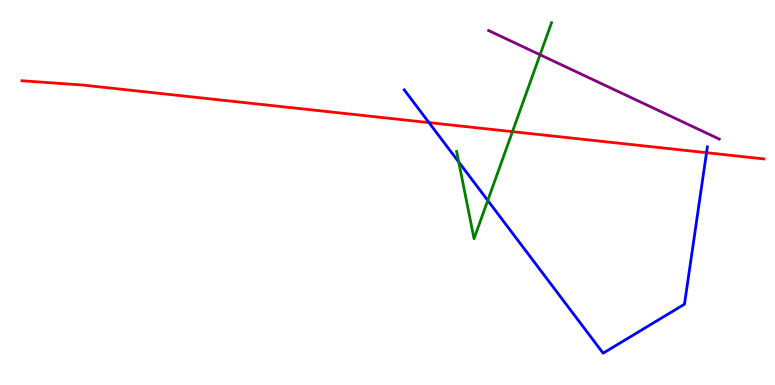[{'lines': ['blue', 'red'], 'intersections': [{'x': 5.54, 'y': 6.82}, {'x': 9.12, 'y': 6.03}]}, {'lines': ['green', 'red'], 'intersections': [{'x': 6.61, 'y': 6.58}]}, {'lines': ['purple', 'red'], 'intersections': []}, {'lines': ['blue', 'green'], 'intersections': [{'x': 5.92, 'y': 5.79}, {'x': 6.29, 'y': 4.79}]}, {'lines': ['blue', 'purple'], 'intersections': []}, {'lines': ['green', 'purple'], 'intersections': [{'x': 6.97, 'y': 8.58}]}]